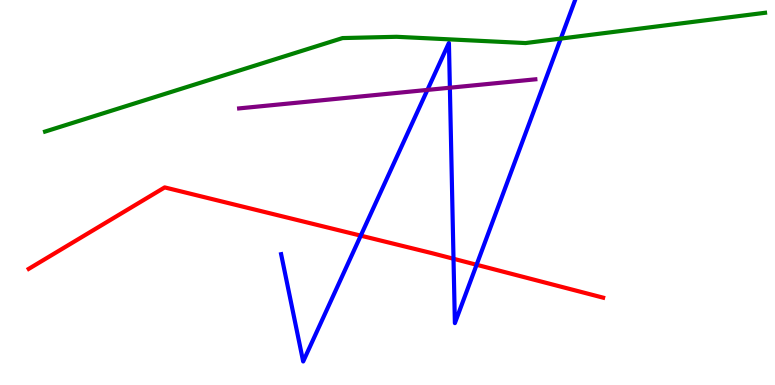[{'lines': ['blue', 'red'], 'intersections': [{'x': 4.65, 'y': 3.88}, {'x': 5.85, 'y': 3.28}, {'x': 6.15, 'y': 3.12}]}, {'lines': ['green', 'red'], 'intersections': []}, {'lines': ['purple', 'red'], 'intersections': []}, {'lines': ['blue', 'green'], 'intersections': [{'x': 7.24, 'y': 9.0}]}, {'lines': ['blue', 'purple'], 'intersections': [{'x': 5.52, 'y': 7.66}, {'x': 5.8, 'y': 7.72}]}, {'lines': ['green', 'purple'], 'intersections': []}]